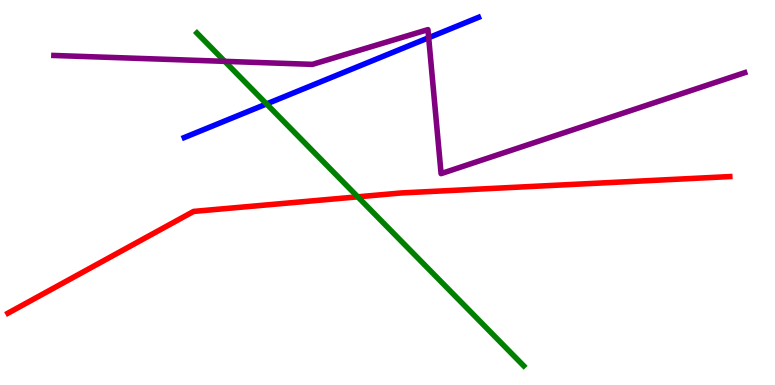[{'lines': ['blue', 'red'], 'intersections': []}, {'lines': ['green', 'red'], 'intersections': [{'x': 4.62, 'y': 4.89}]}, {'lines': ['purple', 'red'], 'intersections': []}, {'lines': ['blue', 'green'], 'intersections': [{'x': 3.44, 'y': 7.3}]}, {'lines': ['blue', 'purple'], 'intersections': [{'x': 5.53, 'y': 9.02}]}, {'lines': ['green', 'purple'], 'intersections': [{'x': 2.9, 'y': 8.41}]}]